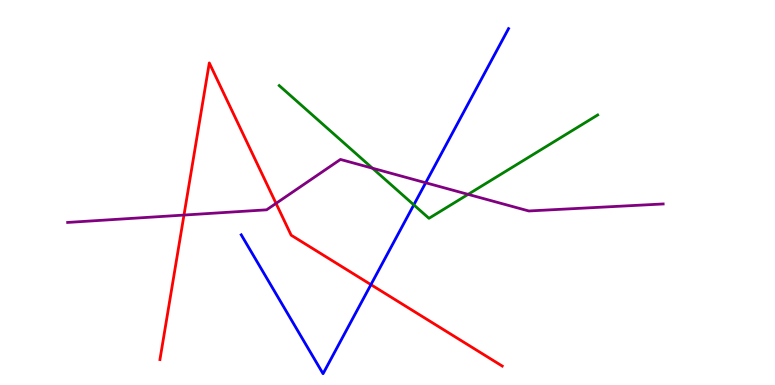[{'lines': ['blue', 'red'], 'intersections': [{'x': 4.79, 'y': 2.61}]}, {'lines': ['green', 'red'], 'intersections': []}, {'lines': ['purple', 'red'], 'intersections': [{'x': 2.37, 'y': 4.41}, {'x': 3.56, 'y': 4.72}]}, {'lines': ['blue', 'green'], 'intersections': [{'x': 5.34, 'y': 4.68}]}, {'lines': ['blue', 'purple'], 'intersections': [{'x': 5.49, 'y': 5.25}]}, {'lines': ['green', 'purple'], 'intersections': [{'x': 4.81, 'y': 5.63}, {'x': 6.04, 'y': 4.95}]}]